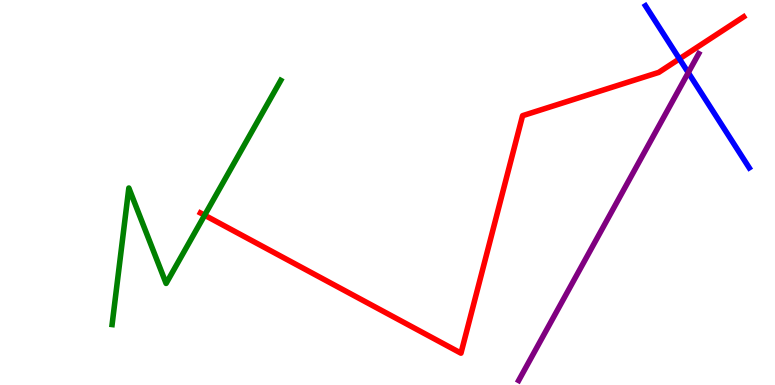[{'lines': ['blue', 'red'], 'intersections': [{'x': 8.77, 'y': 8.47}]}, {'lines': ['green', 'red'], 'intersections': [{'x': 2.64, 'y': 4.41}]}, {'lines': ['purple', 'red'], 'intersections': []}, {'lines': ['blue', 'green'], 'intersections': []}, {'lines': ['blue', 'purple'], 'intersections': [{'x': 8.88, 'y': 8.11}]}, {'lines': ['green', 'purple'], 'intersections': []}]